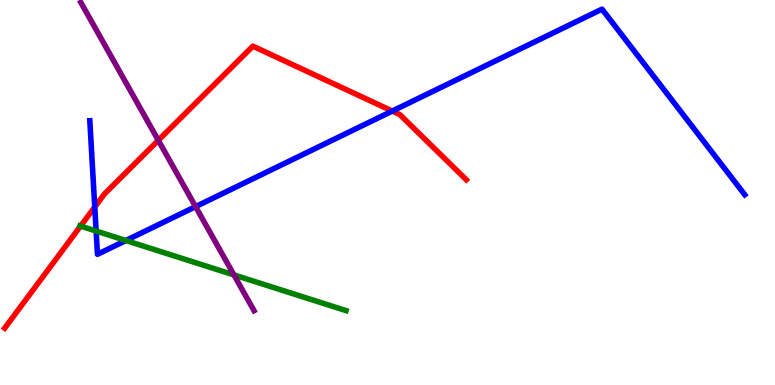[{'lines': ['blue', 'red'], 'intersections': [{'x': 1.22, 'y': 4.62}, {'x': 5.06, 'y': 7.12}]}, {'lines': ['green', 'red'], 'intersections': [{'x': 1.04, 'y': 4.13}]}, {'lines': ['purple', 'red'], 'intersections': [{'x': 2.04, 'y': 6.36}]}, {'lines': ['blue', 'green'], 'intersections': [{'x': 1.24, 'y': 4.0}, {'x': 1.62, 'y': 3.75}]}, {'lines': ['blue', 'purple'], 'intersections': [{'x': 2.52, 'y': 4.63}]}, {'lines': ['green', 'purple'], 'intersections': [{'x': 3.02, 'y': 2.86}]}]